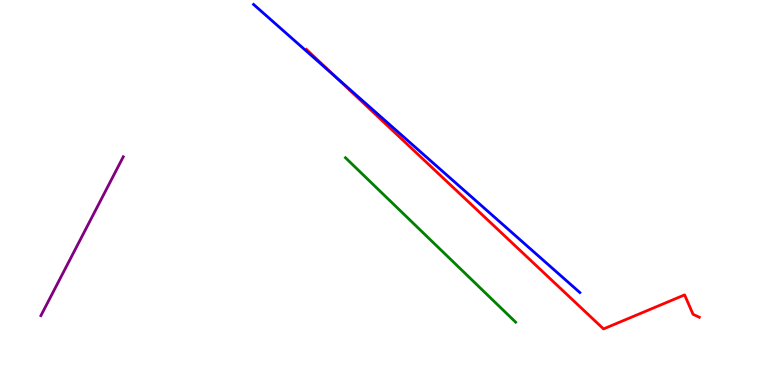[{'lines': ['blue', 'red'], 'intersections': [{'x': 4.33, 'y': 8.0}]}, {'lines': ['green', 'red'], 'intersections': []}, {'lines': ['purple', 'red'], 'intersections': []}, {'lines': ['blue', 'green'], 'intersections': []}, {'lines': ['blue', 'purple'], 'intersections': []}, {'lines': ['green', 'purple'], 'intersections': []}]